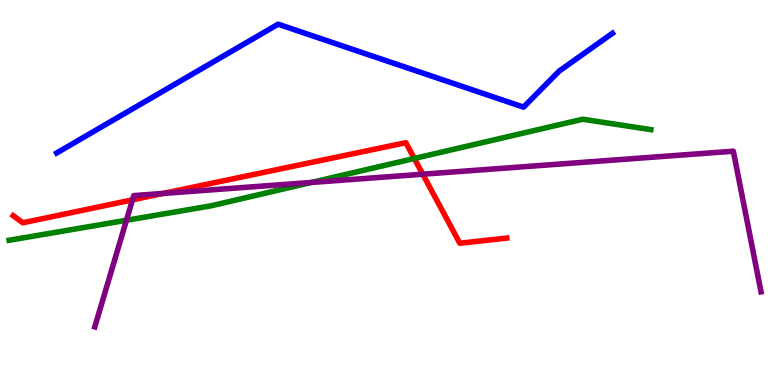[{'lines': ['blue', 'red'], 'intersections': []}, {'lines': ['green', 'red'], 'intersections': [{'x': 5.35, 'y': 5.88}]}, {'lines': ['purple', 'red'], 'intersections': [{'x': 1.71, 'y': 4.81}, {'x': 2.11, 'y': 4.98}, {'x': 5.45, 'y': 5.48}]}, {'lines': ['blue', 'green'], 'intersections': []}, {'lines': ['blue', 'purple'], 'intersections': []}, {'lines': ['green', 'purple'], 'intersections': [{'x': 1.63, 'y': 4.28}, {'x': 4.02, 'y': 5.26}]}]